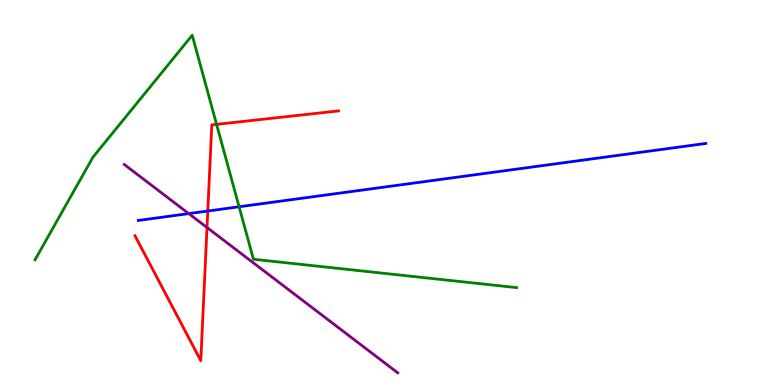[{'lines': ['blue', 'red'], 'intersections': [{'x': 2.68, 'y': 4.52}]}, {'lines': ['green', 'red'], 'intersections': [{'x': 2.79, 'y': 6.77}]}, {'lines': ['purple', 'red'], 'intersections': [{'x': 2.67, 'y': 4.09}]}, {'lines': ['blue', 'green'], 'intersections': [{'x': 3.09, 'y': 4.63}]}, {'lines': ['blue', 'purple'], 'intersections': [{'x': 2.44, 'y': 4.45}]}, {'lines': ['green', 'purple'], 'intersections': []}]